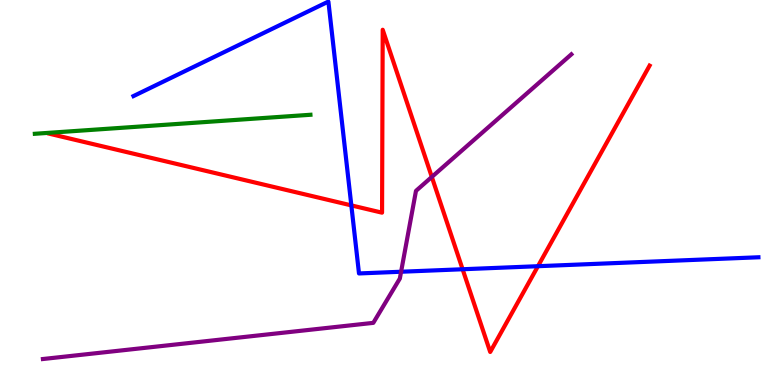[{'lines': ['blue', 'red'], 'intersections': [{'x': 4.53, 'y': 4.67}, {'x': 5.97, 'y': 3.01}, {'x': 6.94, 'y': 3.09}]}, {'lines': ['green', 'red'], 'intersections': []}, {'lines': ['purple', 'red'], 'intersections': [{'x': 5.57, 'y': 5.4}]}, {'lines': ['blue', 'green'], 'intersections': []}, {'lines': ['blue', 'purple'], 'intersections': [{'x': 5.18, 'y': 2.94}]}, {'lines': ['green', 'purple'], 'intersections': []}]